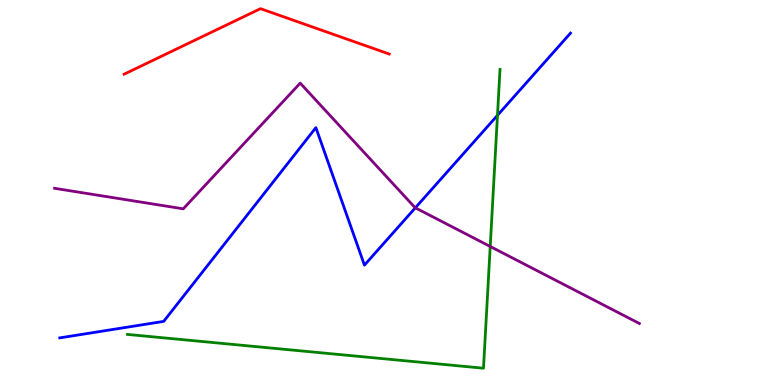[{'lines': ['blue', 'red'], 'intersections': []}, {'lines': ['green', 'red'], 'intersections': []}, {'lines': ['purple', 'red'], 'intersections': []}, {'lines': ['blue', 'green'], 'intersections': [{'x': 6.42, 'y': 7.0}]}, {'lines': ['blue', 'purple'], 'intersections': [{'x': 5.36, 'y': 4.6}]}, {'lines': ['green', 'purple'], 'intersections': [{'x': 6.33, 'y': 3.6}]}]